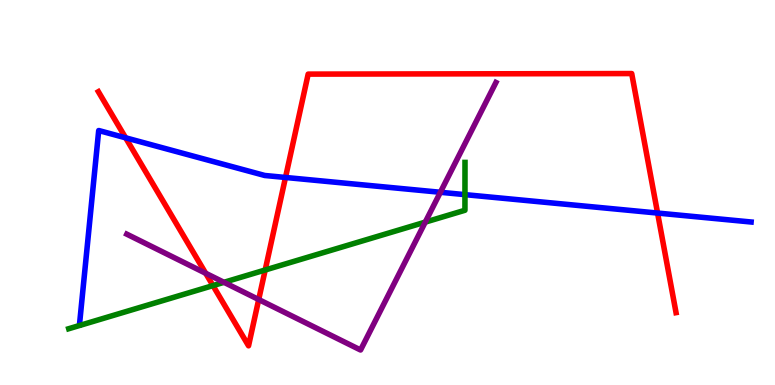[{'lines': ['blue', 'red'], 'intersections': [{'x': 1.62, 'y': 6.42}, {'x': 3.68, 'y': 5.39}, {'x': 8.48, 'y': 4.47}]}, {'lines': ['green', 'red'], 'intersections': [{'x': 2.75, 'y': 2.58}, {'x': 3.42, 'y': 2.99}]}, {'lines': ['purple', 'red'], 'intersections': [{'x': 2.65, 'y': 2.9}, {'x': 3.34, 'y': 2.22}]}, {'lines': ['blue', 'green'], 'intersections': [{'x': 6.0, 'y': 4.94}]}, {'lines': ['blue', 'purple'], 'intersections': [{'x': 5.68, 'y': 5.01}]}, {'lines': ['green', 'purple'], 'intersections': [{'x': 2.89, 'y': 2.67}, {'x': 5.49, 'y': 4.23}]}]